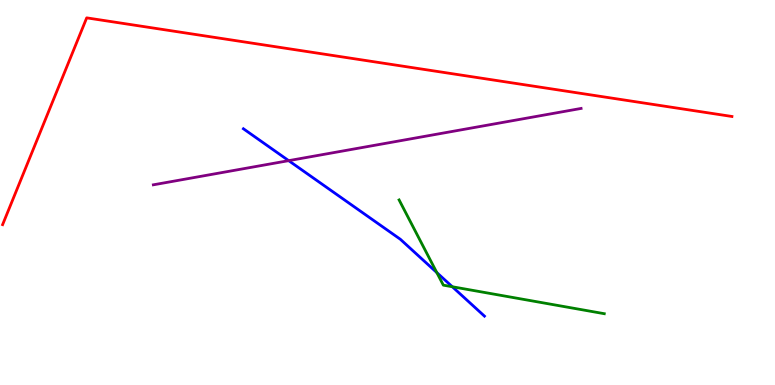[{'lines': ['blue', 'red'], 'intersections': []}, {'lines': ['green', 'red'], 'intersections': []}, {'lines': ['purple', 'red'], 'intersections': []}, {'lines': ['blue', 'green'], 'intersections': [{'x': 5.64, 'y': 2.92}, {'x': 5.84, 'y': 2.55}]}, {'lines': ['blue', 'purple'], 'intersections': [{'x': 3.72, 'y': 5.83}]}, {'lines': ['green', 'purple'], 'intersections': []}]